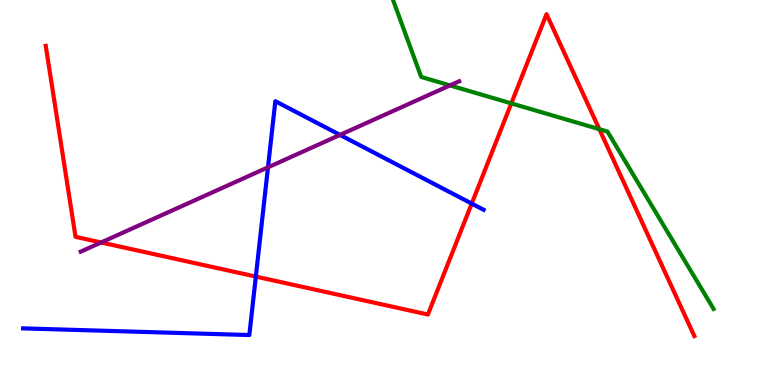[{'lines': ['blue', 'red'], 'intersections': [{'x': 3.3, 'y': 2.82}, {'x': 6.09, 'y': 4.71}]}, {'lines': ['green', 'red'], 'intersections': [{'x': 6.6, 'y': 7.31}, {'x': 7.73, 'y': 6.64}]}, {'lines': ['purple', 'red'], 'intersections': [{'x': 1.3, 'y': 3.7}]}, {'lines': ['blue', 'green'], 'intersections': []}, {'lines': ['blue', 'purple'], 'intersections': [{'x': 3.46, 'y': 5.65}, {'x': 4.39, 'y': 6.5}]}, {'lines': ['green', 'purple'], 'intersections': [{'x': 5.81, 'y': 7.78}]}]